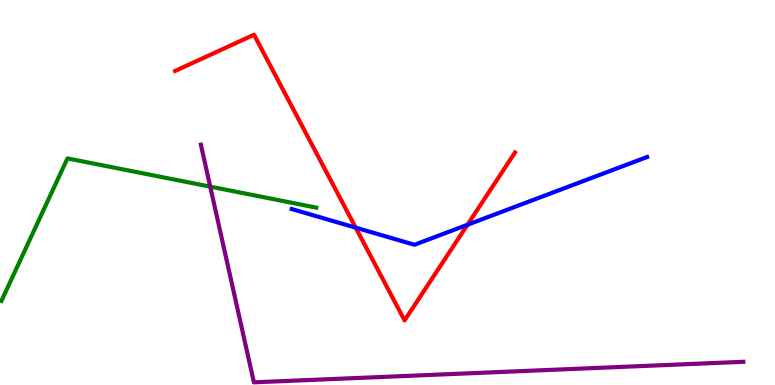[{'lines': ['blue', 'red'], 'intersections': [{'x': 4.59, 'y': 4.09}, {'x': 6.03, 'y': 4.16}]}, {'lines': ['green', 'red'], 'intersections': []}, {'lines': ['purple', 'red'], 'intersections': []}, {'lines': ['blue', 'green'], 'intersections': []}, {'lines': ['blue', 'purple'], 'intersections': []}, {'lines': ['green', 'purple'], 'intersections': [{'x': 2.71, 'y': 5.15}]}]